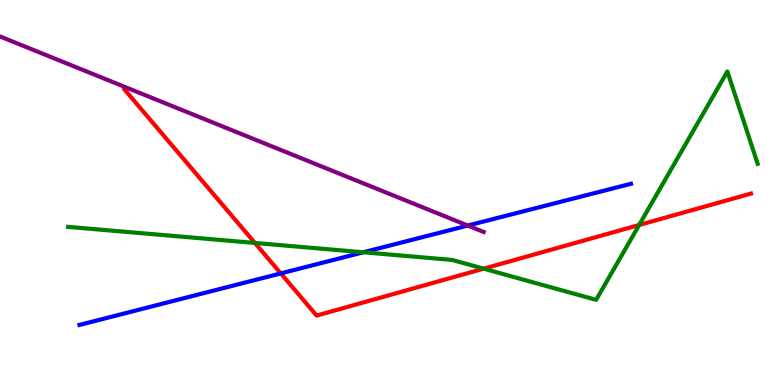[{'lines': ['blue', 'red'], 'intersections': [{'x': 3.62, 'y': 2.9}]}, {'lines': ['green', 'red'], 'intersections': [{'x': 3.29, 'y': 3.69}, {'x': 6.24, 'y': 3.02}, {'x': 8.25, 'y': 4.16}]}, {'lines': ['purple', 'red'], 'intersections': []}, {'lines': ['blue', 'green'], 'intersections': [{'x': 4.69, 'y': 3.45}]}, {'lines': ['blue', 'purple'], 'intersections': [{'x': 6.04, 'y': 4.14}]}, {'lines': ['green', 'purple'], 'intersections': []}]